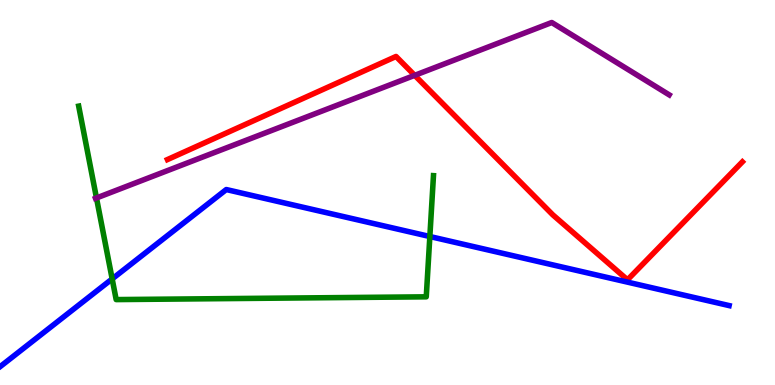[{'lines': ['blue', 'red'], 'intersections': []}, {'lines': ['green', 'red'], 'intersections': []}, {'lines': ['purple', 'red'], 'intersections': [{'x': 5.35, 'y': 8.04}]}, {'lines': ['blue', 'green'], 'intersections': [{'x': 1.45, 'y': 2.76}, {'x': 5.55, 'y': 3.86}]}, {'lines': ['blue', 'purple'], 'intersections': []}, {'lines': ['green', 'purple'], 'intersections': [{'x': 1.24, 'y': 4.86}]}]